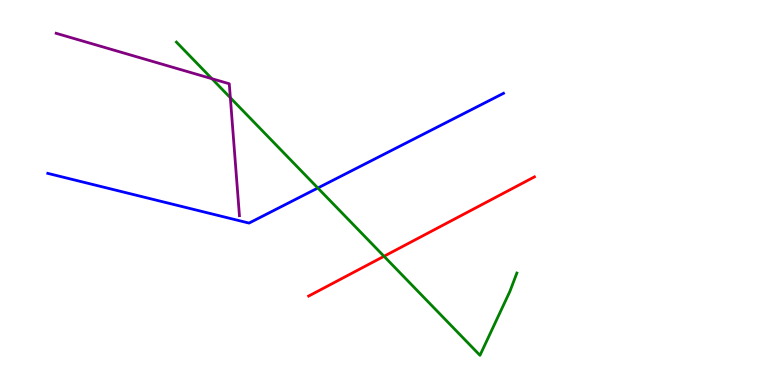[{'lines': ['blue', 'red'], 'intersections': []}, {'lines': ['green', 'red'], 'intersections': [{'x': 4.95, 'y': 3.34}]}, {'lines': ['purple', 'red'], 'intersections': []}, {'lines': ['blue', 'green'], 'intersections': [{'x': 4.1, 'y': 5.12}]}, {'lines': ['blue', 'purple'], 'intersections': []}, {'lines': ['green', 'purple'], 'intersections': [{'x': 2.73, 'y': 7.96}, {'x': 2.97, 'y': 7.46}]}]